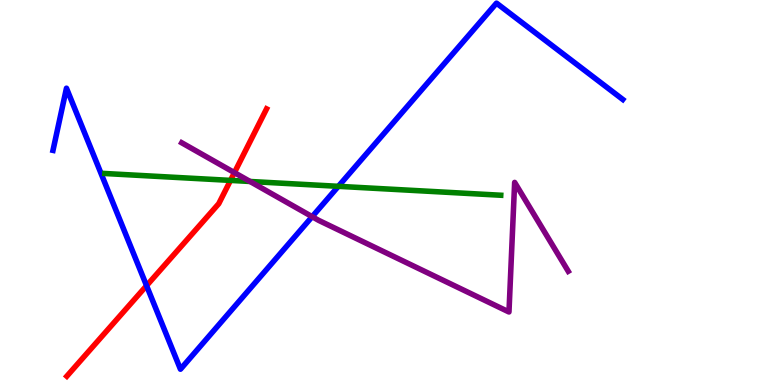[{'lines': ['blue', 'red'], 'intersections': [{'x': 1.89, 'y': 2.58}]}, {'lines': ['green', 'red'], 'intersections': [{'x': 2.97, 'y': 5.31}]}, {'lines': ['purple', 'red'], 'intersections': [{'x': 3.02, 'y': 5.52}]}, {'lines': ['blue', 'green'], 'intersections': [{'x': 4.37, 'y': 5.16}]}, {'lines': ['blue', 'purple'], 'intersections': [{'x': 4.03, 'y': 4.37}]}, {'lines': ['green', 'purple'], 'intersections': [{'x': 3.23, 'y': 5.29}]}]